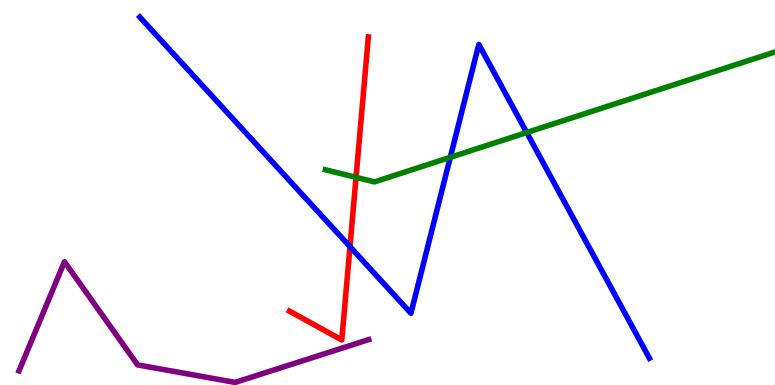[{'lines': ['blue', 'red'], 'intersections': [{'x': 4.52, 'y': 3.59}]}, {'lines': ['green', 'red'], 'intersections': [{'x': 4.59, 'y': 5.39}]}, {'lines': ['purple', 'red'], 'intersections': []}, {'lines': ['blue', 'green'], 'intersections': [{'x': 5.81, 'y': 5.91}, {'x': 6.8, 'y': 6.56}]}, {'lines': ['blue', 'purple'], 'intersections': []}, {'lines': ['green', 'purple'], 'intersections': []}]